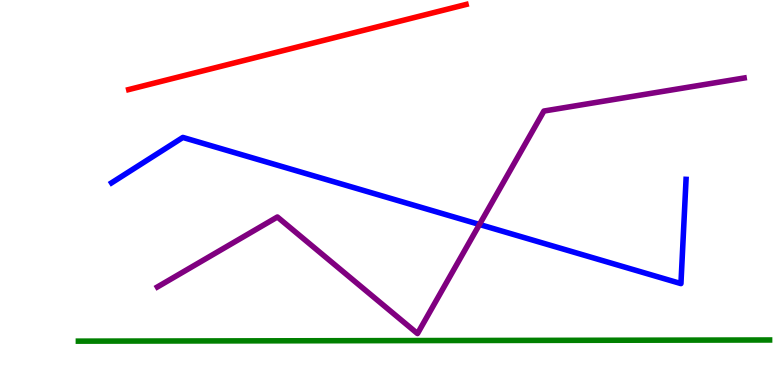[{'lines': ['blue', 'red'], 'intersections': []}, {'lines': ['green', 'red'], 'intersections': []}, {'lines': ['purple', 'red'], 'intersections': []}, {'lines': ['blue', 'green'], 'intersections': []}, {'lines': ['blue', 'purple'], 'intersections': [{'x': 6.19, 'y': 4.17}]}, {'lines': ['green', 'purple'], 'intersections': []}]